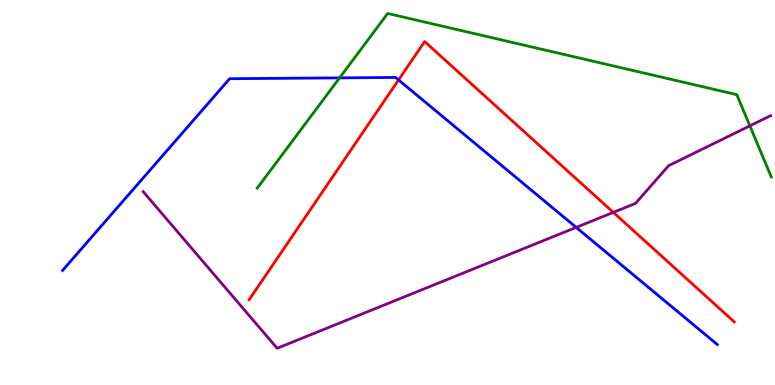[{'lines': ['blue', 'red'], 'intersections': [{'x': 5.14, 'y': 7.92}]}, {'lines': ['green', 'red'], 'intersections': []}, {'lines': ['purple', 'red'], 'intersections': [{'x': 7.91, 'y': 4.48}]}, {'lines': ['blue', 'green'], 'intersections': [{'x': 4.38, 'y': 7.98}]}, {'lines': ['blue', 'purple'], 'intersections': [{'x': 7.43, 'y': 4.09}]}, {'lines': ['green', 'purple'], 'intersections': [{'x': 9.68, 'y': 6.73}]}]